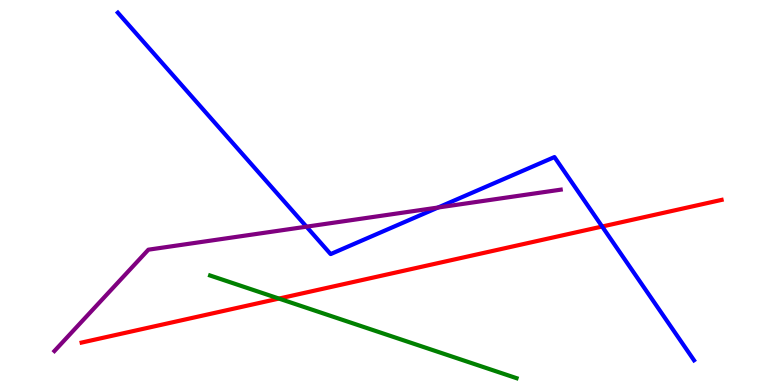[{'lines': ['blue', 'red'], 'intersections': [{'x': 7.77, 'y': 4.12}]}, {'lines': ['green', 'red'], 'intersections': [{'x': 3.6, 'y': 2.24}]}, {'lines': ['purple', 'red'], 'intersections': []}, {'lines': ['blue', 'green'], 'intersections': []}, {'lines': ['blue', 'purple'], 'intersections': [{'x': 3.95, 'y': 4.11}, {'x': 5.65, 'y': 4.61}]}, {'lines': ['green', 'purple'], 'intersections': []}]